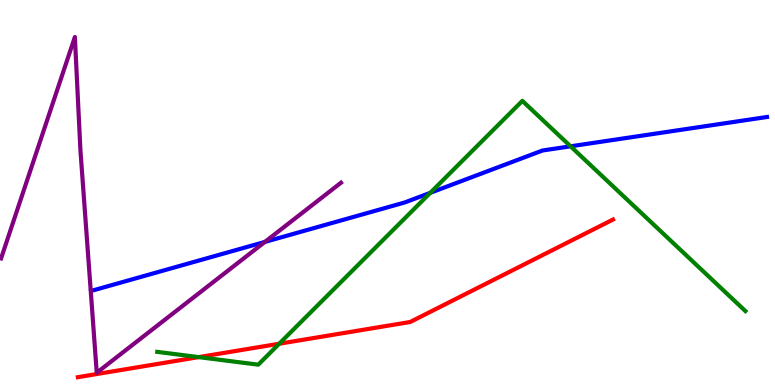[{'lines': ['blue', 'red'], 'intersections': []}, {'lines': ['green', 'red'], 'intersections': [{'x': 2.56, 'y': 0.724}, {'x': 3.6, 'y': 1.07}]}, {'lines': ['purple', 'red'], 'intersections': []}, {'lines': ['blue', 'green'], 'intersections': [{'x': 5.55, 'y': 4.99}, {'x': 7.36, 'y': 6.2}]}, {'lines': ['blue', 'purple'], 'intersections': [{'x': 3.42, 'y': 3.72}]}, {'lines': ['green', 'purple'], 'intersections': []}]